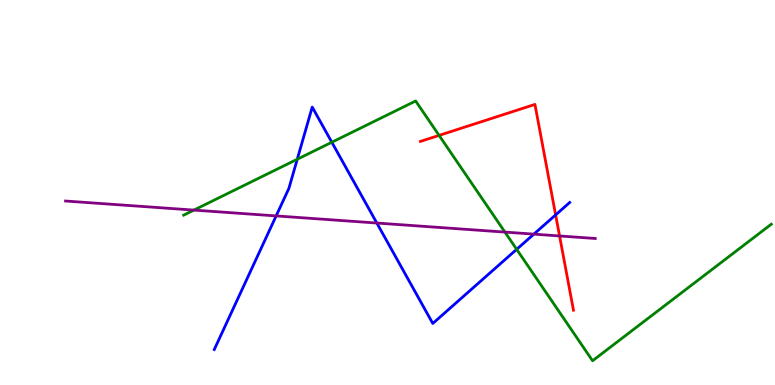[{'lines': ['blue', 'red'], 'intersections': [{'x': 7.17, 'y': 4.42}]}, {'lines': ['green', 'red'], 'intersections': [{'x': 5.67, 'y': 6.48}]}, {'lines': ['purple', 'red'], 'intersections': [{'x': 7.22, 'y': 3.87}]}, {'lines': ['blue', 'green'], 'intersections': [{'x': 3.84, 'y': 5.86}, {'x': 4.28, 'y': 6.31}, {'x': 6.67, 'y': 3.52}]}, {'lines': ['blue', 'purple'], 'intersections': [{'x': 3.56, 'y': 4.39}, {'x': 4.86, 'y': 4.21}, {'x': 6.89, 'y': 3.92}]}, {'lines': ['green', 'purple'], 'intersections': [{'x': 2.5, 'y': 4.54}, {'x': 6.52, 'y': 3.97}]}]